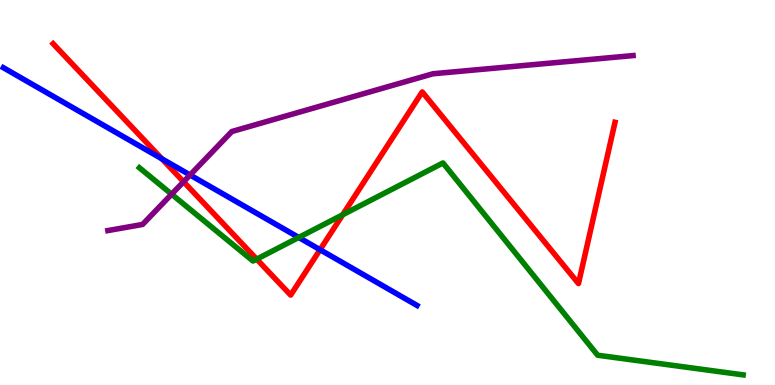[{'lines': ['blue', 'red'], 'intersections': [{'x': 2.09, 'y': 5.88}, {'x': 4.13, 'y': 3.51}]}, {'lines': ['green', 'red'], 'intersections': [{'x': 3.31, 'y': 3.27}, {'x': 4.42, 'y': 4.42}]}, {'lines': ['purple', 'red'], 'intersections': [{'x': 2.37, 'y': 5.28}]}, {'lines': ['blue', 'green'], 'intersections': [{'x': 3.85, 'y': 3.83}]}, {'lines': ['blue', 'purple'], 'intersections': [{'x': 2.45, 'y': 5.45}]}, {'lines': ['green', 'purple'], 'intersections': [{'x': 2.21, 'y': 4.96}]}]